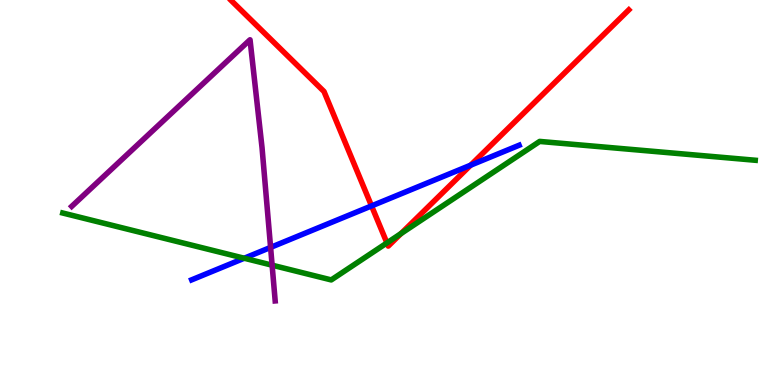[{'lines': ['blue', 'red'], 'intersections': [{'x': 4.79, 'y': 4.65}, {'x': 6.07, 'y': 5.71}]}, {'lines': ['green', 'red'], 'intersections': [{'x': 4.99, 'y': 3.69}, {'x': 5.17, 'y': 3.93}]}, {'lines': ['purple', 'red'], 'intersections': []}, {'lines': ['blue', 'green'], 'intersections': [{'x': 3.15, 'y': 3.29}]}, {'lines': ['blue', 'purple'], 'intersections': [{'x': 3.49, 'y': 3.57}]}, {'lines': ['green', 'purple'], 'intersections': [{'x': 3.51, 'y': 3.11}]}]